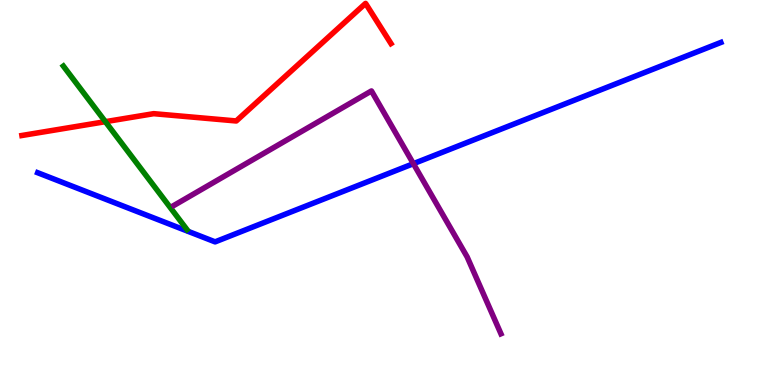[{'lines': ['blue', 'red'], 'intersections': []}, {'lines': ['green', 'red'], 'intersections': [{'x': 1.36, 'y': 6.84}]}, {'lines': ['purple', 'red'], 'intersections': []}, {'lines': ['blue', 'green'], 'intersections': []}, {'lines': ['blue', 'purple'], 'intersections': [{'x': 5.33, 'y': 5.75}]}, {'lines': ['green', 'purple'], 'intersections': []}]